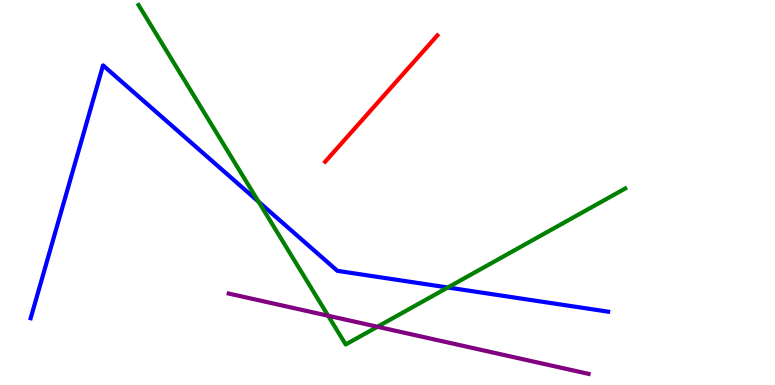[{'lines': ['blue', 'red'], 'intersections': []}, {'lines': ['green', 'red'], 'intersections': []}, {'lines': ['purple', 'red'], 'intersections': []}, {'lines': ['blue', 'green'], 'intersections': [{'x': 3.34, 'y': 4.76}, {'x': 5.78, 'y': 2.53}]}, {'lines': ['blue', 'purple'], 'intersections': []}, {'lines': ['green', 'purple'], 'intersections': [{'x': 4.23, 'y': 1.8}, {'x': 4.87, 'y': 1.51}]}]